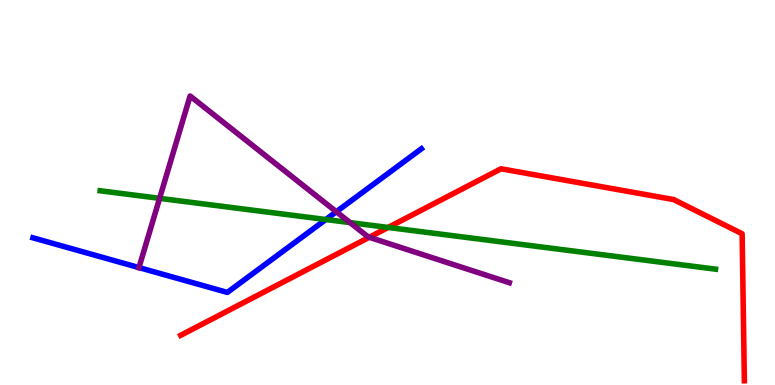[{'lines': ['blue', 'red'], 'intersections': []}, {'lines': ['green', 'red'], 'intersections': [{'x': 5.01, 'y': 4.09}]}, {'lines': ['purple', 'red'], 'intersections': [{'x': 4.76, 'y': 3.84}]}, {'lines': ['blue', 'green'], 'intersections': [{'x': 4.2, 'y': 4.3}]}, {'lines': ['blue', 'purple'], 'intersections': [{'x': 1.79, 'y': 3.05}, {'x': 4.34, 'y': 4.5}]}, {'lines': ['green', 'purple'], 'intersections': [{'x': 2.06, 'y': 4.85}, {'x': 4.52, 'y': 4.22}]}]